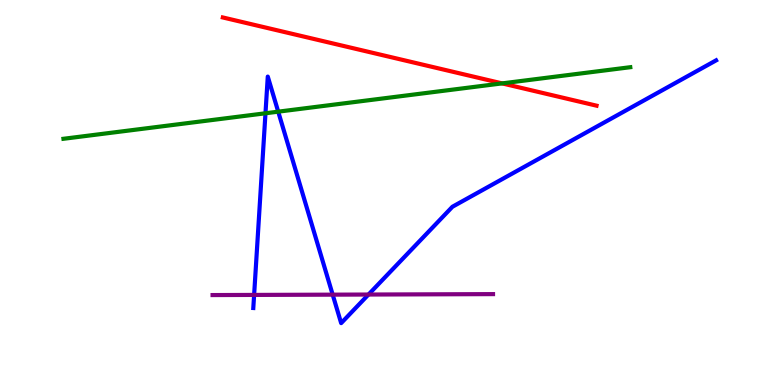[{'lines': ['blue', 'red'], 'intersections': []}, {'lines': ['green', 'red'], 'intersections': [{'x': 6.48, 'y': 7.83}]}, {'lines': ['purple', 'red'], 'intersections': []}, {'lines': ['blue', 'green'], 'intersections': [{'x': 3.43, 'y': 7.06}, {'x': 3.59, 'y': 7.1}]}, {'lines': ['blue', 'purple'], 'intersections': [{'x': 3.28, 'y': 2.34}, {'x': 4.29, 'y': 2.35}, {'x': 4.75, 'y': 2.35}]}, {'lines': ['green', 'purple'], 'intersections': []}]